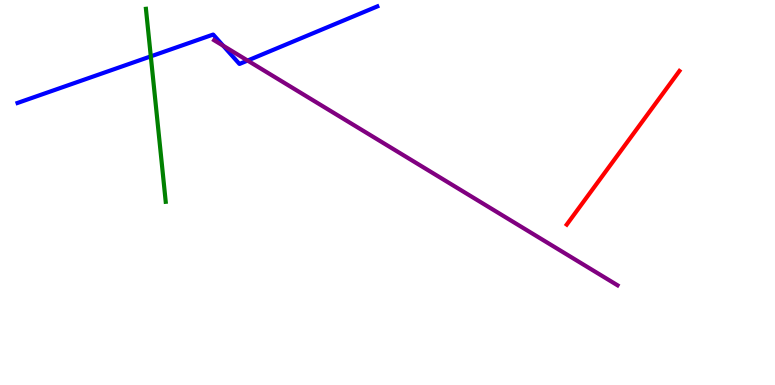[{'lines': ['blue', 'red'], 'intersections': []}, {'lines': ['green', 'red'], 'intersections': []}, {'lines': ['purple', 'red'], 'intersections': []}, {'lines': ['blue', 'green'], 'intersections': [{'x': 1.95, 'y': 8.54}]}, {'lines': ['blue', 'purple'], 'intersections': [{'x': 2.88, 'y': 8.81}, {'x': 3.19, 'y': 8.43}]}, {'lines': ['green', 'purple'], 'intersections': []}]